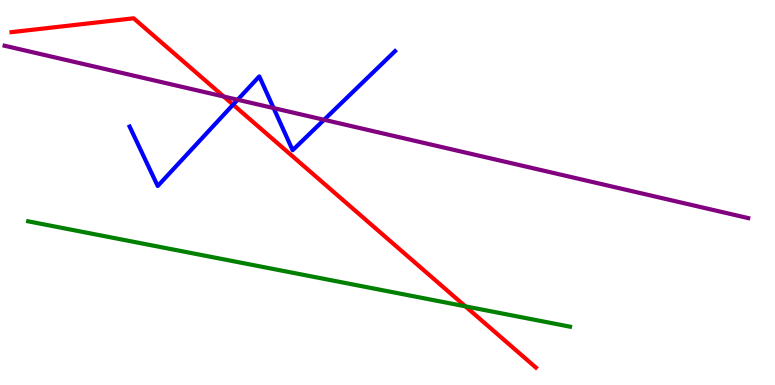[{'lines': ['blue', 'red'], 'intersections': [{'x': 3.01, 'y': 7.28}]}, {'lines': ['green', 'red'], 'intersections': [{'x': 6.0, 'y': 2.04}]}, {'lines': ['purple', 'red'], 'intersections': [{'x': 2.89, 'y': 7.49}]}, {'lines': ['blue', 'green'], 'intersections': []}, {'lines': ['blue', 'purple'], 'intersections': [{'x': 3.07, 'y': 7.41}, {'x': 3.53, 'y': 7.19}, {'x': 4.18, 'y': 6.89}]}, {'lines': ['green', 'purple'], 'intersections': []}]